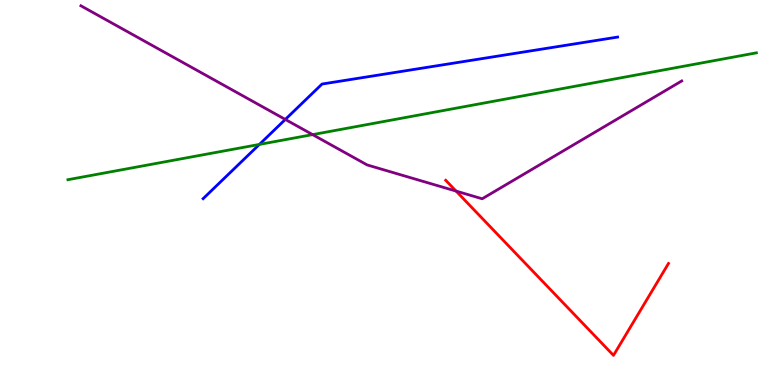[{'lines': ['blue', 'red'], 'intersections': []}, {'lines': ['green', 'red'], 'intersections': []}, {'lines': ['purple', 'red'], 'intersections': [{'x': 5.88, 'y': 5.04}]}, {'lines': ['blue', 'green'], 'intersections': [{'x': 3.35, 'y': 6.25}]}, {'lines': ['blue', 'purple'], 'intersections': [{'x': 3.68, 'y': 6.9}]}, {'lines': ['green', 'purple'], 'intersections': [{'x': 4.03, 'y': 6.5}]}]